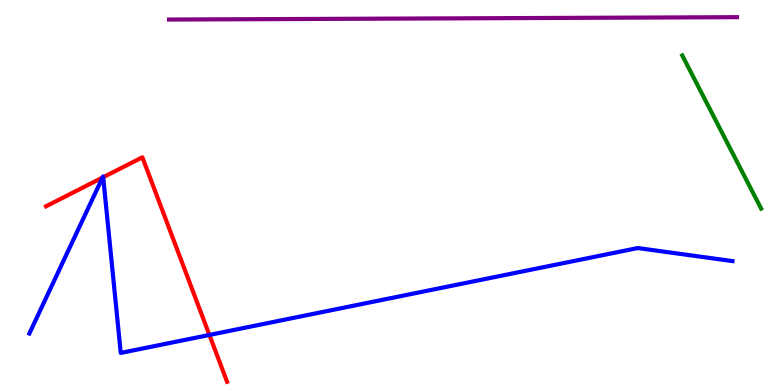[{'lines': ['blue', 'red'], 'intersections': [{'x': 1.32, 'y': 5.39}, {'x': 1.33, 'y': 5.4}, {'x': 2.7, 'y': 1.3}]}, {'lines': ['green', 'red'], 'intersections': []}, {'lines': ['purple', 'red'], 'intersections': []}, {'lines': ['blue', 'green'], 'intersections': []}, {'lines': ['blue', 'purple'], 'intersections': []}, {'lines': ['green', 'purple'], 'intersections': []}]